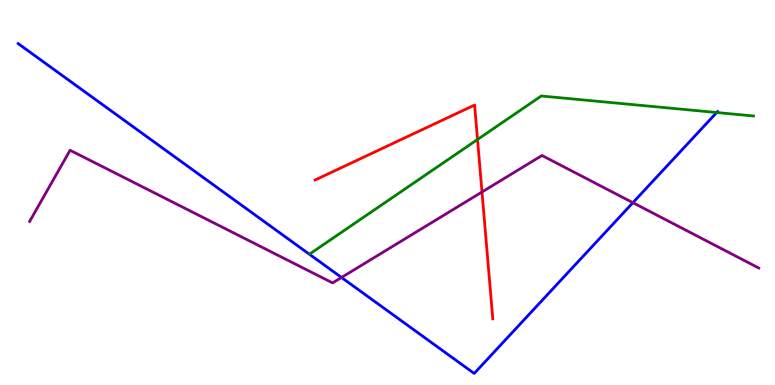[{'lines': ['blue', 'red'], 'intersections': []}, {'lines': ['green', 'red'], 'intersections': [{'x': 6.16, 'y': 6.38}]}, {'lines': ['purple', 'red'], 'intersections': [{'x': 6.22, 'y': 5.01}]}, {'lines': ['blue', 'green'], 'intersections': [{'x': 9.25, 'y': 7.08}]}, {'lines': ['blue', 'purple'], 'intersections': [{'x': 4.41, 'y': 2.79}, {'x': 8.17, 'y': 4.74}]}, {'lines': ['green', 'purple'], 'intersections': []}]